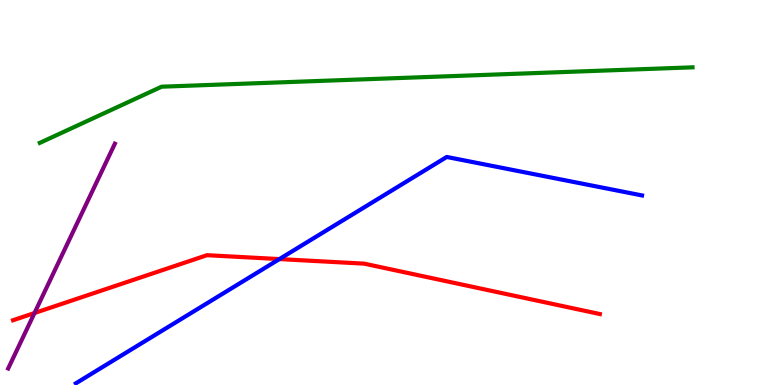[{'lines': ['blue', 'red'], 'intersections': [{'x': 3.61, 'y': 3.27}]}, {'lines': ['green', 'red'], 'intersections': []}, {'lines': ['purple', 'red'], 'intersections': [{'x': 0.445, 'y': 1.87}]}, {'lines': ['blue', 'green'], 'intersections': []}, {'lines': ['blue', 'purple'], 'intersections': []}, {'lines': ['green', 'purple'], 'intersections': []}]